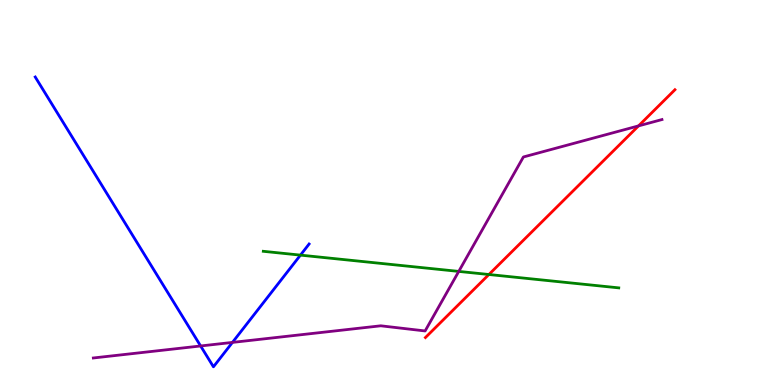[{'lines': ['blue', 'red'], 'intersections': []}, {'lines': ['green', 'red'], 'intersections': [{'x': 6.31, 'y': 2.87}]}, {'lines': ['purple', 'red'], 'intersections': [{'x': 8.24, 'y': 6.73}]}, {'lines': ['blue', 'green'], 'intersections': [{'x': 3.88, 'y': 3.37}]}, {'lines': ['blue', 'purple'], 'intersections': [{'x': 2.59, 'y': 1.01}, {'x': 3.0, 'y': 1.11}]}, {'lines': ['green', 'purple'], 'intersections': [{'x': 5.92, 'y': 2.95}]}]